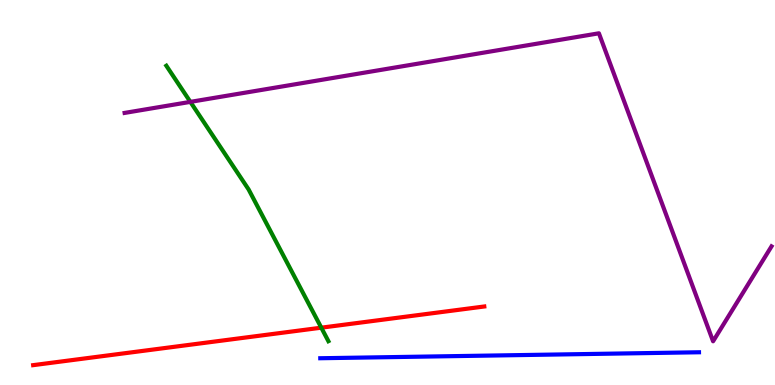[{'lines': ['blue', 'red'], 'intersections': []}, {'lines': ['green', 'red'], 'intersections': [{'x': 4.15, 'y': 1.49}]}, {'lines': ['purple', 'red'], 'intersections': []}, {'lines': ['blue', 'green'], 'intersections': []}, {'lines': ['blue', 'purple'], 'intersections': []}, {'lines': ['green', 'purple'], 'intersections': [{'x': 2.46, 'y': 7.35}]}]